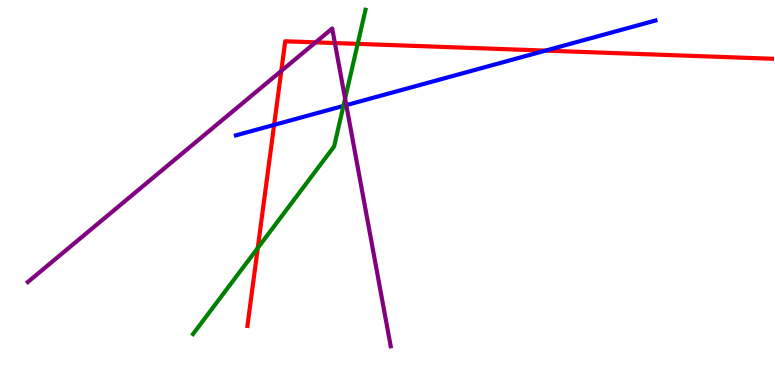[{'lines': ['blue', 'red'], 'intersections': [{'x': 3.54, 'y': 6.76}, {'x': 7.04, 'y': 8.69}]}, {'lines': ['green', 'red'], 'intersections': [{'x': 3.33, 'y': 3.56}, {'x': 4.62, 'y': 8.86}]}, {'lines': ['purple', 'red'], 'intersections': [{'x': 3.63, 'y': 8.16}, {'x': 4.07, 'y': 8.9}, {'x': 4.32, 'y': 8.88}]}, {'lines': ['blue', 'green'], 'intersections': [{'x': 4.43, 'y': 7.25}]}, {'lines': ['blue', 'purple'], 'intersections': [{'x': 4.47, 'y': 7.27}]}, {'lines': ['green', 'purple'], 'intersections': [{'x': 4.45, 'y': 7.44}]}]